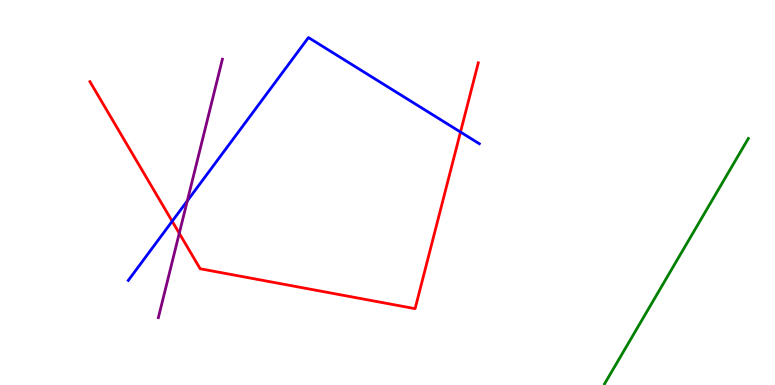[{'lines': ['blue', 'red'], 'intersections': [{'x': 2.22, 'y': 4.25}, {'x': 5.94, 'y': 6.57}]}, {'lines': ['green', 'red'], 'intersections': []}, {'lines': ['purple', 'red'], 'intersections': [{'x': 2.31, 'y': 3.94}]}, {'lines': ['blue', 'green'], 'intersections': []}, {'lines': ['blue', 'purple'], 'intersections': [{'x': 2.42, 'y': 4.78}]}, {'lines': ['green', 'purple'], 'intersections': []}]